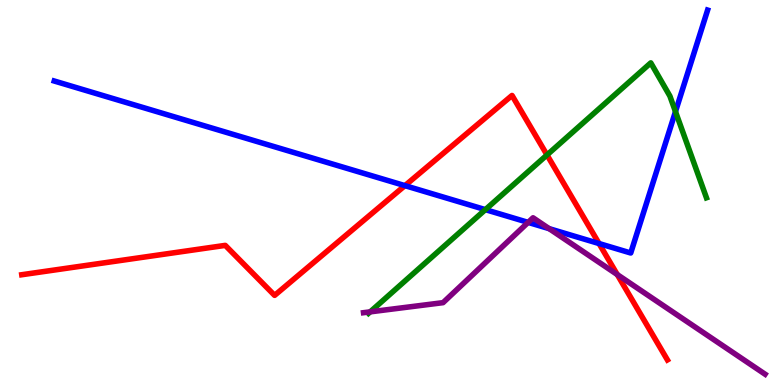[{'lines': ['blue', 'red'], 'intersections': [{'x': 5.22, 'y': 5.18}, {'x': 7.73, 'y': 3.67}]}, {'lines': ['green', 'red'], 'intersections': [{'x': 7.06, 'y': 5.98}]}, {'lines': ['purple', 'red'], 'intersections': [{'x': 7.96, 'y': 2.87}]}, {'lines': ['blue', 'green'], 'intersections': [{'x': 6.26, 'y': 4.55}, {'x': 8.72, 'y': 7.1}]}, {'lines': ['blue', 'purple'], 'intersections': [{'x': 6.81, 'y': 4.22}, {'x': 7.09, 'y': 4.06}]}, {'lines': ['green', 'purple'], 'intersections': [{'x': 4.78, 'y': 1.9}]}]